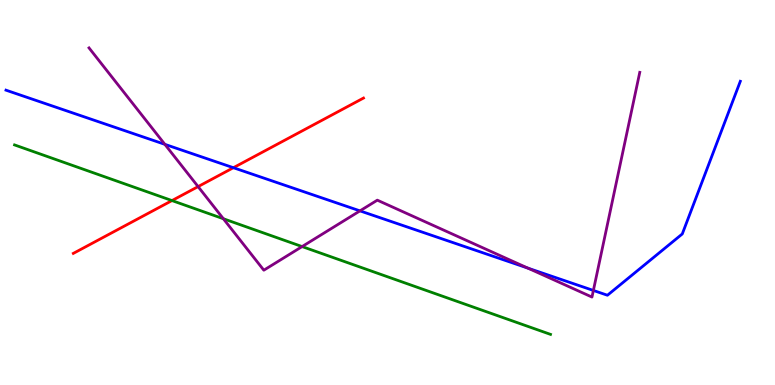[{'lines': ['blue', 'red'], 'intersections': [{'x': 3.01, 'y': 5.64}]}, {'lines': ['green', 'red'], 'intersections': [{'x': 2.22, 'y': 4.79}]}, {'lines': ['purple', 'red'], 'intersections': [{'x': 2.56, 'y': 5.15}]}, {'lines': ['blue', 'green'], 'intersections': []}, {'lines': ['blue', 'purple'], 'intersections': [{'x': 2.13, 'y': 6.25}, {'x': 4.64, 'y': 4.52}, {'x': 6.81, 'y': 3.04}, {'x': 7.66, 'y': 2.46}]}, {'lines': ['green', 'purple'], 'intersections': [{'x': 2.88, 'y': 4.32}, {'x': 3.9, 'y': 3.6}]}]